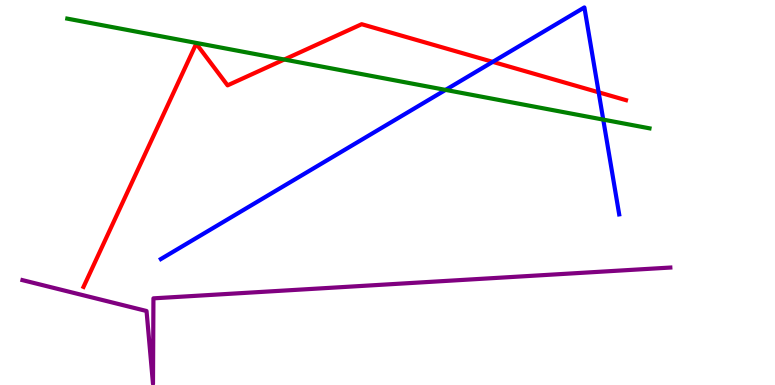[{'lines': ['blue', 'red'], 'intersections': [{'x': 6.36, 'y': 8.39}, {'x': 7.72, 'y': 7.6}]}, {'lines': ['green', 'red'], 'intersections': [{'x': 3.67, 'y': 8.45}]}, {'lines': ['purple', 'red'], 'intersections': []}, {'lines': ['blue', 'green'], 'intersections': [{'x': 5.75, 'y': 7.66}, {'x': 7.78, 'y': 6.89}]}, {'lines': ['blue', 'purple'], 'intersections': []}, {'lines': ['green', 'purple'], 'intersections': []}]